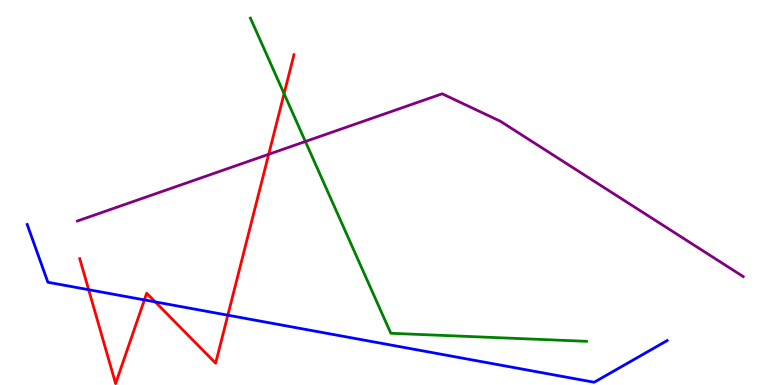[{'lines': ['blue', 'red'], 'intersections': [{'x': 1.14, 'y': 2.48}, {'x': 1.86, 'y': 2.21}, {'x': 2.0, 'y': 2.16}, {'x': 2.94, 'y': 1.81}]}, {'lines': ['green', 'red'], 'intersections': [{'x': 3.67, 'y': 7.57}]}, {'lines': ['purple', 'red'], 'intersections': [{'x': 3.47, 'y': 5.99}]}, {'lines': ['blue', 'green'], 'intersections': []}, {'lines': ['blue', 'purple'], 'intersections': []}, {'lines': ['green', 'purple'], 'intersections': [{'x': 3.94, 'y': 6.32}]}]